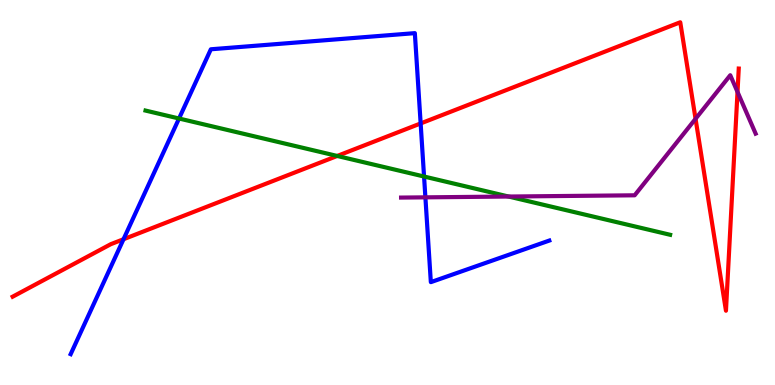[{'lines': ['blue', 'red'], 'intersections': [{'x': 1.59, 'y': 3.79}, {'x': 5.43, 'y': 6.79}]}, {'lines': ['green', 'red'], 'intersections': [{'x': 4.35, 'y': 5.95}]}, {'lines': ['purple', 'red'], 'intersections': [{'x': 8.97, 'y': 6.91}, {'x': 9.52, 'y': 7.61}]}, {'lines': ['blue', 'green'], 'intersections': [{'x': 2.31, 'y': 6.92}, {'x': 5.47, 'y': 5.42}]}, {'lines': ['blue', 'purple'], 'intersections': [{'x': 5.49, 'y': 4.87}]}, {'lines': ['green', 'purple'], 'intersections': [{'x': 6.56, 'y': 4.9}]}]